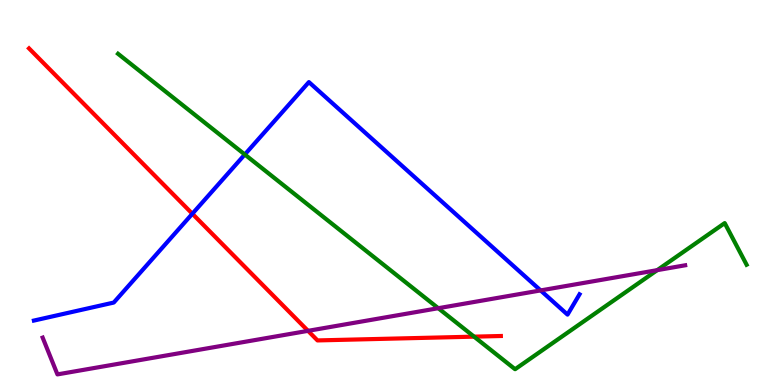[{'lines': ['blue', 'red'], 'intersections': [{'x': 2.48, 'y': 4.45}]}, {'lines': ['green', 'red'], 'intersections': [{'x': 6.12, 'y': 1.26}]}, {'lines': ['purple', 'red'], 'intersections': [{'x': 3.97, 'y': 1.41}]}, {'lines': ['blue', 'green'], 'intersections': [{'x': 3.16, 'y': 5.99}]}, {'lines': ['blue', 'purple'], 'intersections': [{'x': 6.98, 'y': 2.46}]}, {'lines': ['green', 'purple'], 'intersections': [{'x': 5.66, 'y': 1.99}, {'x': 8.48, 'y': 2.98}]}]